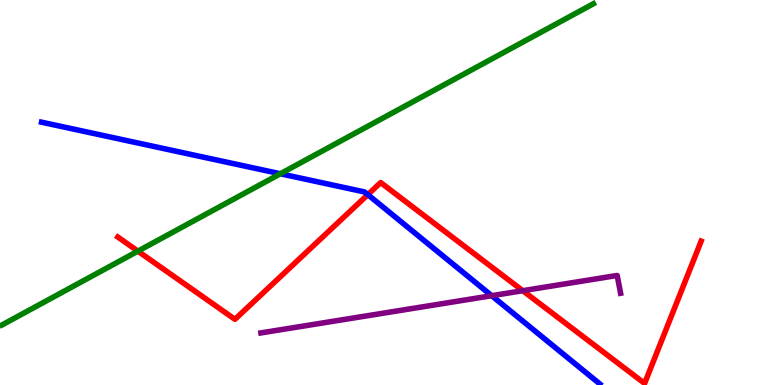[{'lines': ['blue', 'red'], 'intersections': [{'x': 4.75, 'y': 4.94}]}, {'lines': ['green', 'red'], 'intersections': [{'x': 1.78, 'y': 3.48}]}, {'lines': ['purple', 'red'], 'intersections': [{'x': 6.75, 'y': 2.45}]}, {'lines': ['blue', 'green'], 'intersections': [{'x': 3.62, 'y': 5.49}]}, {'lines': ['blue', 'purple'], 'intersections': [{'x': 6.34, 'y': 2.32}]}, {'lines': ['green', 'purple'], 'intersections': []}]